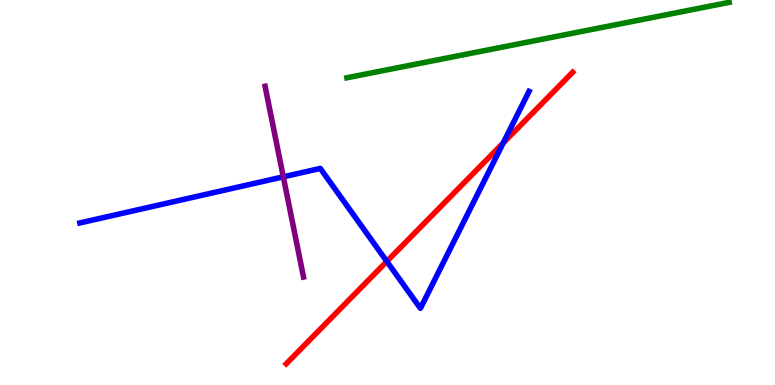[{'lines': ['blue', 'red'], 'intersections': [{'x': 4.99, 'y': 3.21}, {'x': 6.49, 'y': 6.29}]}, {'lines': ['green', 'red'], 'intersections': []}, {'lines': ['purple', 'red'], 'intersections': []}, {'lines': ['blue', 'green'], 'intersections': []}, {'lines': ['blue', 'purple'], 'intersections': [{'x': 3.66, 'y': 5.41}]}, {'lines': ['green', 'purple'], 'intersections': []}]